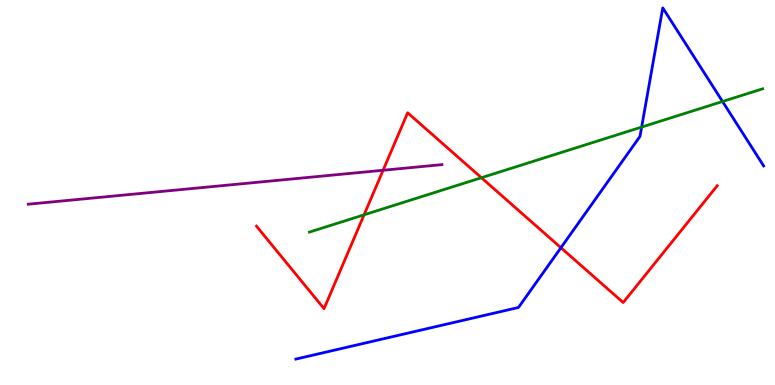[{'lines': ['blue', 'red'], 'intersections': [{'x': 7.24, 'y': 3.57}]}, {'lines': ['green', 'red'], 'intersections': [{'x': 4.7, 'y': 4.42}, {'x': 6.21, 'y': 5.38}]}, {'lines': ['purple', 'red'], 'intersections': [{'x': 4.94, 'y': 5.58}]}, {'lines': ['blue', 'green'], 'intersections': [{'x': 8.28, 'y': 6.7}, {'x': 9.32, 'y': 7.36}]}, {'lines': ['blue', 'purple'], 'intersections': []}, {'lines': ['green', 'purple'], 'intersections': []}]